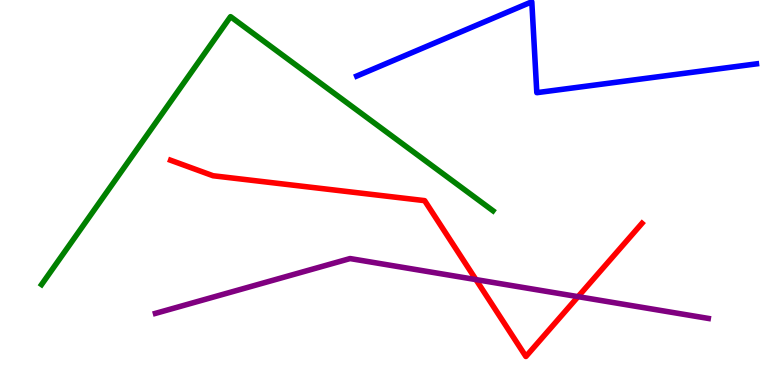[{'lines': ['blue', 'red'], 'intersections': []}, {'lines': ['green', 'red'], 'intersections': []}, {'lines': ['purple', 'red'], 'intersections': [{'x': 6.14, 'y': 2.74}, {'x': 7.46, 'y': 2.29}]}, {'lines': ['blue', 'green'], 'intersections': []}, {'lines': ['blue', 'purple'], 'intersections': []}, {'lines': ['green', 'purple'], 'intersections': []}]